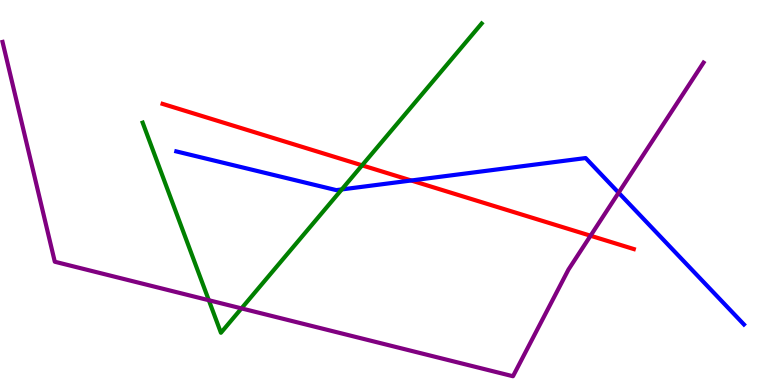[{'lines': ['blue', 'red'], 'intersections': [{'x': 5.31, 'y': 5.31}]}, {'lines': ['green', 'red'], 'intersections': [{'x': 4.67, 'y': 5.71}]}, {'lines': ['purple', 'red'], 'intersections': [{'x': 7.62, 'y': 3.88}]}, {'lines': ['blue', 'green'], 'intersections': [{'x': 4.41, 'y': 5.08}]}, {'lines': ['blue', 'purple'], 'intersections': [{'x': 7.98, 'y': 4.99}]}, {'lines': ['green', 'purple'], 'intersections': [{'x': 2.69, 'y': 2.2}, {'x': 3.12, 'y': 1.99}]}]